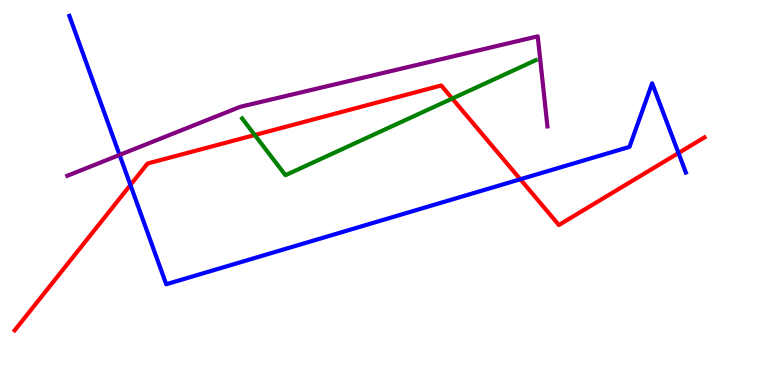[{'lines': ['blue', 'red'], 'intersections': [{'x': 1.68, 'y': 5.19}, {'x': 6.71, 'y': 5.34}, {'x': 8.75, 'y': 6.02}]}, {'lines': ['green', 'red'], 'intersections': [{'x': 3.29, 'y': 6.49}, {'x': 5.84, 'y': 7.44}]}, {'lines': ['purple', 'red'], 'intersections': []}, {'lines': ['blue', 'green'], 'intersections': []}, {'lines': ['blue', 'purple'], 'intersections': [{'x': 1.54, 'y': 5.98}]}, {'lines': ['green', 'purple'], 'intersections': []}]